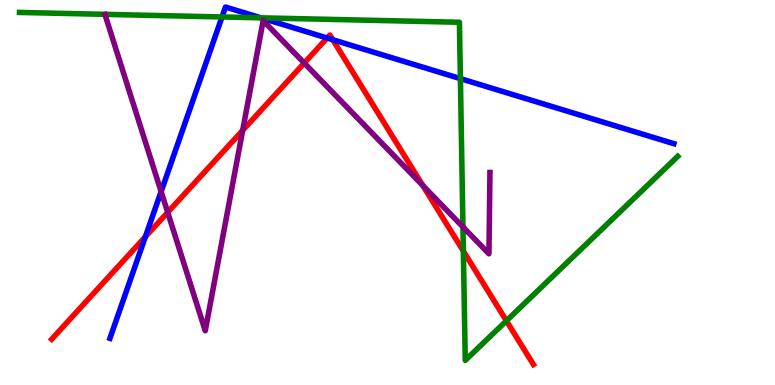[{'lines': ['blue', 'red'], 'intersections': [{'x': 1.88, 'y': 3.85}, {'x': 4.22, 'y': 9.01}, {'x': 4.29, 'y': 8.97}]}, {'lines': ['green', 'red'], 'intersections': [{'x': 5.98, 'y': 3.48}, {'x': 6.53, 'y': 1.67}]}, {'lines': ['purple', 'red'], 'intersections': [{'x': 2.16, 'y': 4.48}, {'x': 3.13, 'y': 6.61}, {'x': 3.93, 'y': 8.36}, {'x': 5.46, 'y': 5.18}]}, {'lines': ['blue', 'green'], 'intersections': [{'x': 2.86, 'y': 9.56}, {'x': 3.37, 'y': 9.54}, {'x': 5.94, 'y': 7.96}]}, {'lines': ['blue', 'purple'], 'intersections': [{'x': 2.08, 'y': 5.02}]}, {'lines': ['green', 'purple'], 'intersections': [{'x': 5.97, 'y': 4.11}]}]